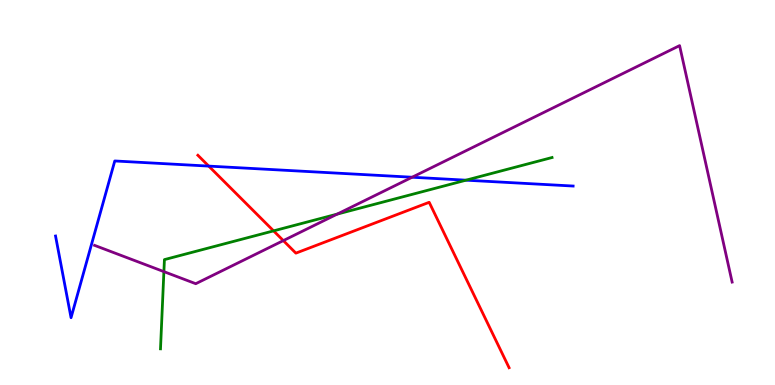[{'lines': ['blue', 'red'], 'intersections': [{'x': 2.69, 'y': 5.69}]}, {'lines': ['green', 'red'], 'intersections': [{'x': 3.53, 'y': 4.0}]}, {'lines': ['purple', 'red'], 'intersections': [{'x': 3.66, 'y': 3.75}]}, {'lines': ['blue', 'green'], 'intersections': [{'x': 6.01, 'y': 5.32}]}, {'lines': ['blue', 'purple'], 'intersections': [{'x': 5.32, 'y': 5.4}]}, {'lines': ['green', 'purple'], 'intersections': [{'x': 2.11, 'y': 2.94}, {'x': 4.35, 'y': 4.44}]}]